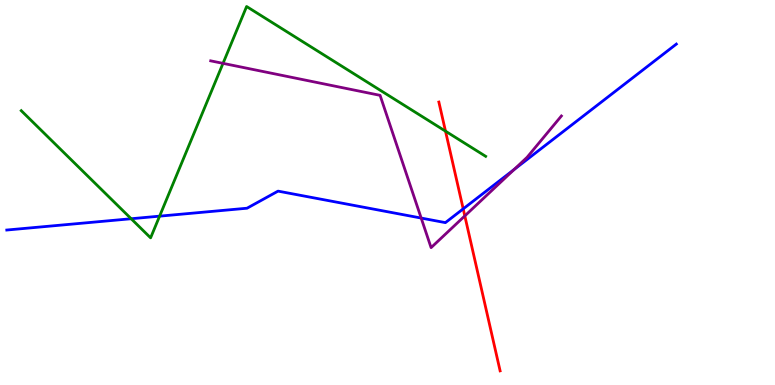[{'lines': ['blue', 'red'], 'intersections': [{'x': 5.98, 'y': 4.58}]}, {'lines': ['green', 'red'], 'intersections': [{'x': 5.75, 'y': 6.59}]}, {'lines': ['purple', 'red'], 'intersections': [{'x': 6.0, 'y': 4.39}]}, {'lines': ['blue', 'green'], 'intersections': [{'x': 1.69, 'y': 4.32}, {'x': 2.06, 'y': 4.39}]}, {'lines': ['blue', 'purple'], 'intersections': [{'x': 5.43, 'y': 4.34}, {'x': 6.63, 'y': 5.6}]}, {'lines': ['green', 'purple'], 'intersections': [{'x': 2.88, 'y': 8.35}]}]